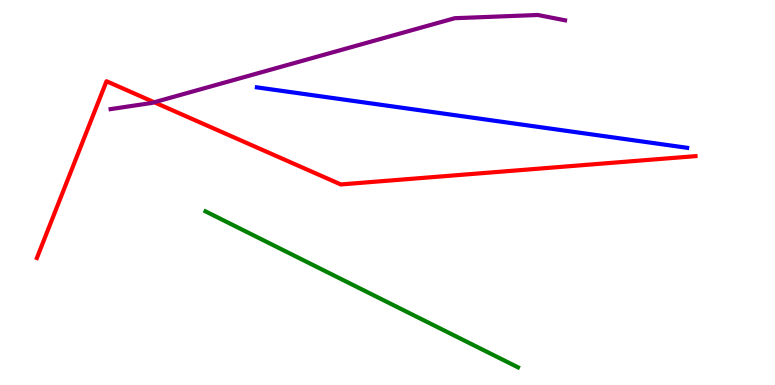[{'lines': ['blue', 'red'], 'intersections': []}, {'lines': ['green', 'red'], 'intersections': []}, {'lines': ['purple', 'red'], 'intersections': [{'x': 1.99, 'y': 7.34}]}, {'lines': ['blue', 'green'], 'intersections': []}, {'lines': ['blue', 'purple'], 'intersections': []}, {'lines': ['green', 'purple'], 'intersections': []}]